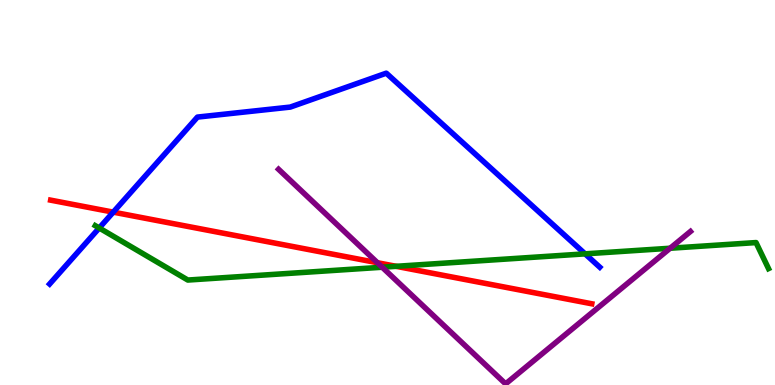[{'lines': ['blue', 'red'], 'intersections': [{'x': 1.46, 'y': 4.49}]}, {'lines': ['green', 'red'], 'intersections': [{'x': 5.11, 'y': 3.08}]}, {'lines': ['purple', 'red'], 'intersections': [{'x': 4.87, 'y': 3.18}]}, {'lines': ['blue', 'green'], 'intersections': [{'x': 1.28, 'y': 4.08}, {'x': 7.55, 'y': 3.41}]}, {'lines': ['blue', 'purple'], 'intersections': []}, {'lines': ['green', 'purple'], 'intersections': [{'x': 4.93, 'y': 3.06}, {'x': 8.65, 'y': 3.55}]}]